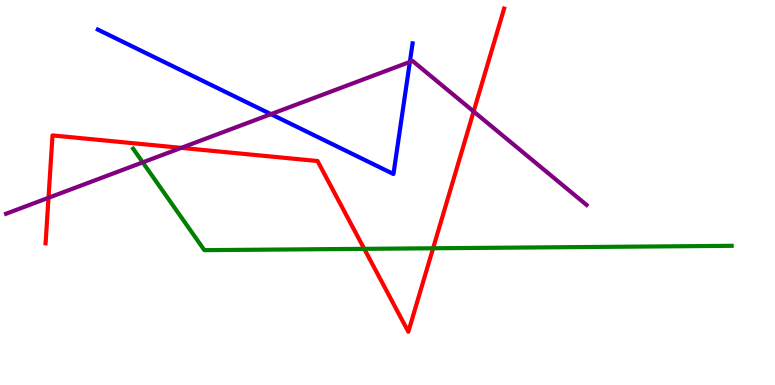[{'lines': ['blue', 'red'], 'intersections': []}, {'lines': ['green', 'red'], 'intersections': [{'x': 4.7, 'y': 3.54}, {'x': 5.59, 'y': 3.55}]}, {'lines': ['purple', 'red'], 'intersections': [{'x': 0.626, 'y': 4.86}, {'x': 2.34, 'y': 6.16}, {'x': 6.11, 'y': 7.1}]}, {'lines': ['blue', 'green'], 'intersections': []}, {'lines': ['blue', 'purple'], 'intersections': [{'x': 3.5, 'y': 7.04}, {'x': 5.29, 'y': 8.39}]}, {'lines': ['green', 'purple'], 'intersections': [{'x': 1.84, 'y': 5.78}]}]